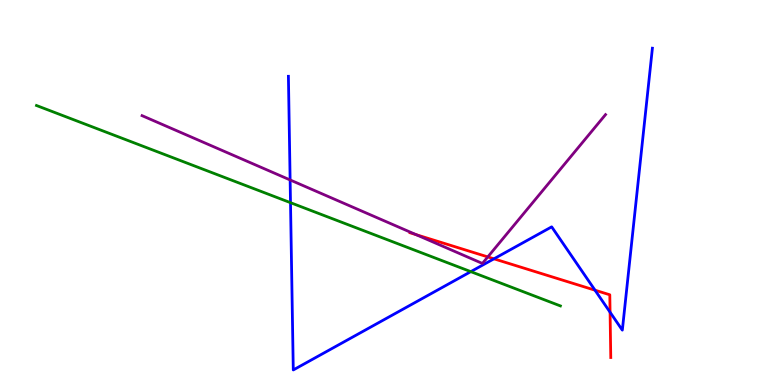[{'lines': ['blue', 'red'], 'intersections': [{'x': 6.37, 'y': 3.28}, {'x': 7.68, 'y': 2.46}, {'x': 7.87, 'y': 1.89}]}, {'lines': ['green', 'red'], 'intersections': []}, {'lines': ['purple', 'red'], 'intersections': [{'x': 5.37, 'y': 3.91}, {'x': 6.29, 'y': 3.33}]}, {'lines': ['blue', 'green'], 'intersections': [{'x': 3.75, 'y': 4.74}, {'x': 6.07, 'y': 2.94}]}, {'lines': ['blue', 'purple'], 'intersections': [{'x': 3.74, 'y': 5.33}]}, {'lines': ['green', 'purple'], 'intersections': []}]